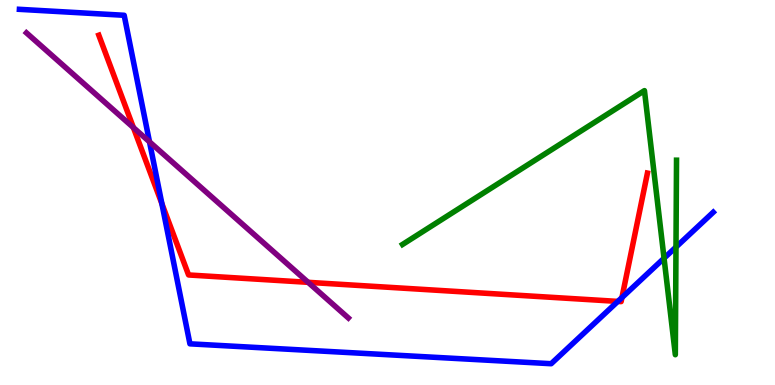[{'lines': ['blue', 'red'], 'intersections': [{'x': 2.09, 'y': 4.71}, {'x': 7.97, 'y': 2.17}, {'x': 8.03, 'y': 2.27}]}, {'lines': ['green', 'red'], 'intersections': []}, {'lines': ['purple', 'red'], 'intersections': [{'x': 1.72, 'y': 6.69}, {'x': 3.98, 'y': 2.67}]}, {'lines': ['blue', 'green'], 'intersections': [{'x': 8.57, 'y': 3.29}, {'x': 8.72, 'y': 3.58}]}, {'lines': ['blue', 'purple'], 'intersections': [{'x': 1.93, 'y': 6.32}]}, {'lines': ['green', 'purple'], 'intersections': []}]